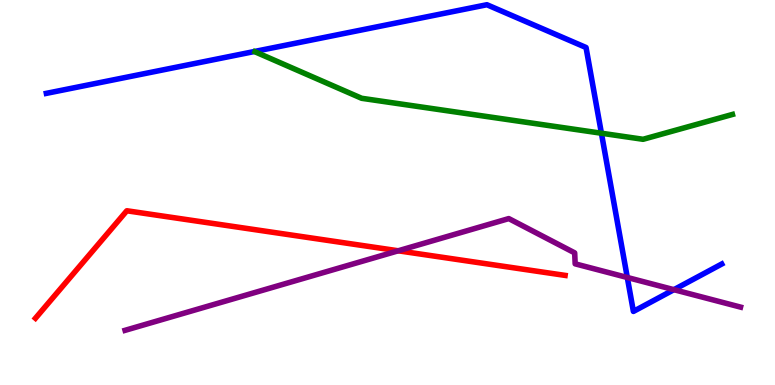[{'lines': ['blue', 'red'], 'intersections': []}, {'lines': ['green', 'red'], 'intersections': []}, {'lines': ['purple', 'red'], 'intersections': [{'x': 5.14, 'y': 3.49}]}, {'lines': ['blue', 'green'], 'intersections': [{'x': 7.76, 'y': 6.54}]}, {'lines': ['blue', 'purple'], 'intersections': [{'x': 8.09, 'y': 2.79}, {'x': 8.7, 'y': 2.48}]}, {'lines': ['green', 'purple'], 'intersections': []}]